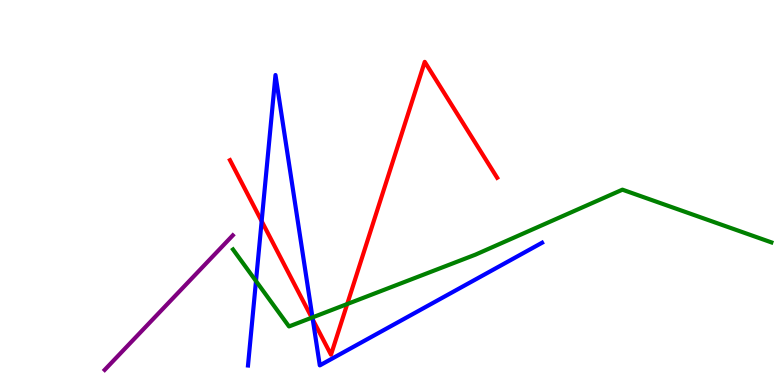[{'lines': ['blue', 'red'], 'intersections': [{'x': 3.38, 'y': 4.26}, {'x': 4.04, 'y': 1.7}]}, {'lines': ['green', 'red'], 'intersections': [{'x': 4.02, 'y': 1.75}, {'x': 4.48, 'y': 2.1}]}, {'lines': ['purple', 'red'], 'intersections': []}, {'lines': ['blue', 'green'], 'intersections': [{'x': 3.3, 'y': 2.7}, {'x': 4.03, 'y': 1.76}]}, {'lines': ['blue', 'purple'], 'intersections': []}, {'lines': ['green', 'purple'], 'intersections': []}]